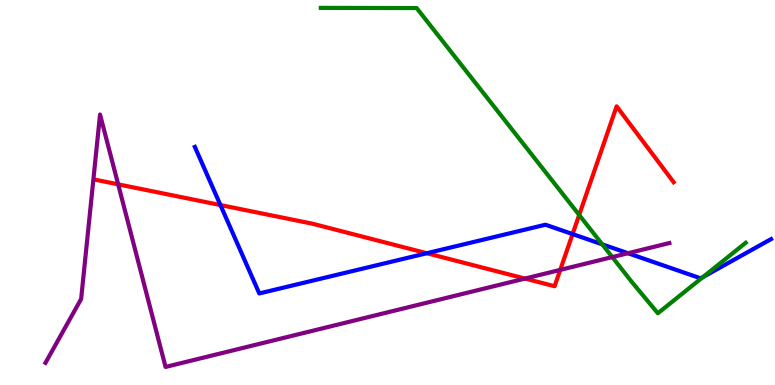[{'lines': ['blue', 'red'], 'intersections': [{'x': 2.84, 'y': 4.67}, {'x': 5.51, 'y': 3.42}, {'x': 7.39, 'y': 3.92}]}, {'lines': ['green', 'red'], 'intersections': [{'x': 7.47, 'y': 4.42}]}, {'lines': ['purple', 'red'], 'intersections': [{'x': 1.52, 'y': 5.21}, {'x': 6.77, 'y': 2.76}, {'x': 7.23, 'y': 2.99}]}, {'lines': ['blue', 'green'], 'intersections': [{'x': 7.77, 'y': 3.65}, {'x': 9.07, 'y': 2.81}]}, {'lines': ['blue', 'purple'], 'intersections': [{'x': 8.1, 'y': 3.42}]}, {'lines': ['green', 'purple'], 'intersections': [{'x': 7.9, 'y': 3.32}]}]